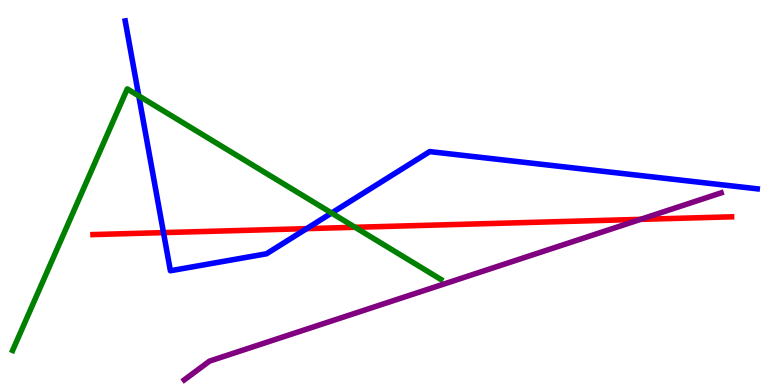[{'lines': ['blue', 'red'], 'intersections': [{'x': 2.11, 'y': 3.96}, {'x': 3.96, 'y': 4.06}]}, {'lines': ['green', 'red'], 'intersections': [{'x': 4.58, 'y': 4.1}]}, {'lines': ['purple', 'red'], 'intersections': [{'x': 8.27, 'y': 4.3}]}, {'lines': ['blue', 'green'], 'intersections': [{'x': 1.79, 'y': 7.51}, {'x': 4.28, 'y': 4.47}]}, {'lines': ['blue', 'purple'], 'intersections': []}, {'lines': ['green', 'purple'], 'intersections': []}]